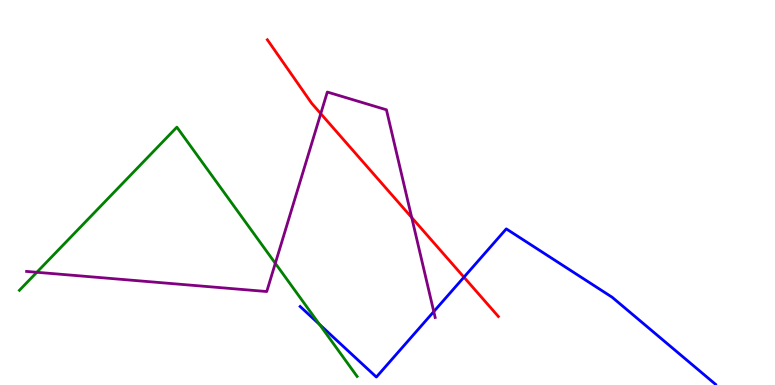[{'lines': ['blue', 'red'], 'intersections': [{'x': 5.99, 'y': 2.8}]}, {'lines': ['green', 'red'], 'intersections': []}, {'lines': ['purple', 'red'], 'intersections': [{'x': 4.14, 'y': 7.05}, {'x': 5.31, 'y': 4.35}]}, {'lines': ['blue', 'green'], 'intersections': [{'x': 4.12, 'y': 1.57}]}, {'lines': ['blue', 'purple'], 'intersections': [{'x': 5.6, 'y': 1.91}]}, {'lines': ['green', 'purple'], 'intersections': [{'x': 0.475, 'y': 2.93}, {'x': 3.55, 'y': 3.16}]}]